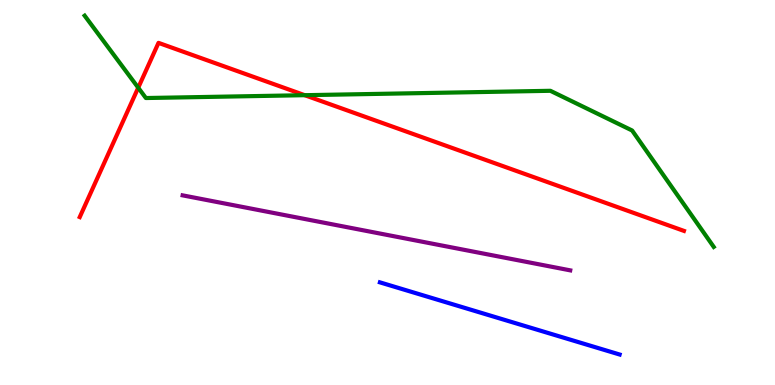[{'lines': ['blue', 'red'], 'intersections': []}, {'lines': ['green', 'red'], 'intersections': [{'x': 1.78, 'y': 7.72}, {'x': 3.93, 'y': 7.53}]}, {'lines': ['purple', 'red'], 'intersections': []}, {'lines': ['blue', 'green'], 'intersections': []}, {'lines': ['blue', 'purple'], 'intersections': []}, {'lines': ['green', 'purple'], 'intersections': []}]